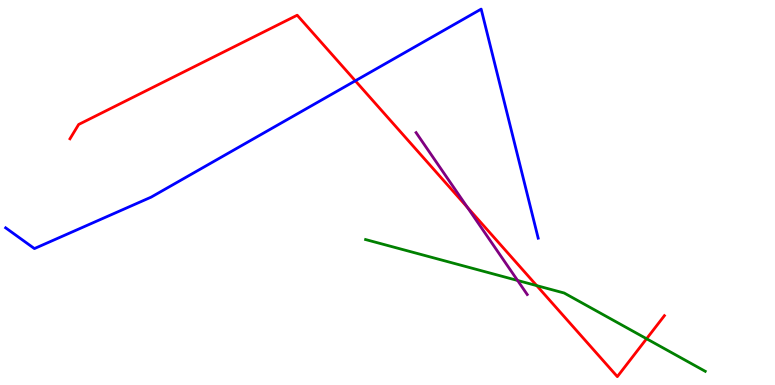[{'lines': ['blue', 'red'], 'intersections': [{'x': 4.58, 'y': 7.9}]}, {'lines': ['green', 'red'], 'intersections': [{'x': 6.93, 'y': 2.58}, {'x': 8.34, 'y': 1.2}]}, {'lines': ['purple', 'red'], 'intersections': [{'x': 6.03, 'y': 4.61}]}, {'lines': ['blue', 'green'], 'intersections': []}, {'lines': ['blue', 'purple'], 'intersections': []}, {'lines': ['green', 'purple'], 'intersections': [{'x': 6.68, 'y': 2.72}]}]